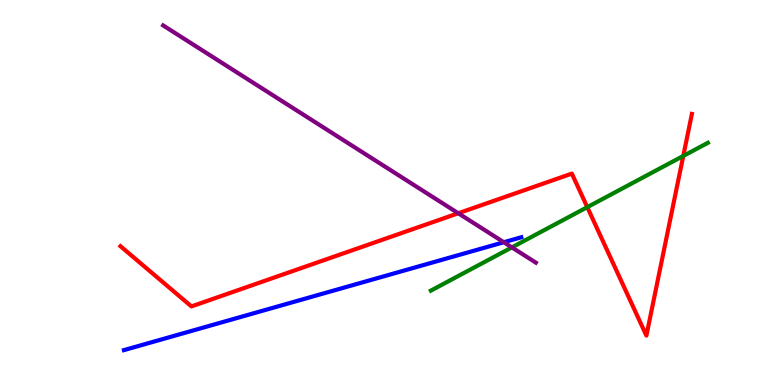[{'lines': ['blue', 'red'], 'intersections': []}, {'lines': ['green', 'red'], 'intersections': [{'x': 7.58, 'y': 4.62}, {'x': 8.82, 'y': 5.95}]}, {'lines': ['purple', 'red'], 'intersections': [{'x': 5.91, 'y': 4.46}]}, {'lines': ['blue', 'green'], 'intersections': []}, {'lines': ['blue', 'purple'], 'intersections': [{'x': 6.5, 'y': 3.71}]}, {'lines': ['green', 'purple'], 'intersections': [{'x': 6.61, 'y': 3.57}]}]